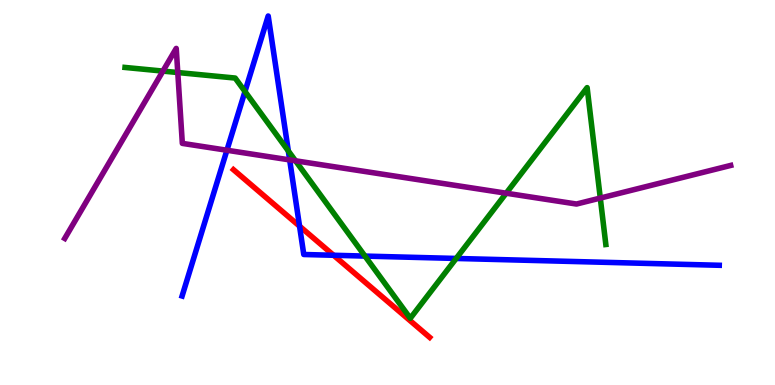[{'lines': ['blue', 'red'], 'intersections': [{'x': 3.87, 'y': 4.13}, {'x': 4.3, 'y': 3.37}]}, {'lines': ['green', 'red'], 'intersections': []}, {'lines': ['purple', 'red'], 'intersections': []}, {'lines': ['blue', 'green'], 'intersections': [{'x': 3.16, 'y': 7.62}, {'x': 3.72, 'y': 6.08}, {'x': 4.71, 'y': 3.35}, {'x': 5.89, 'y': 3.29}]}, {'lines': ['blue', 'purple'], 'intersections': [{'x': 2.93, 'y': 6.1}, {'x': 3.74, 'y': 5.85}]}, {'lines': ['green', 'purple'], 'intersections': [{'x': 2.1, 'y': 8.15}, {'x': 2.29, 'y': 8.12}, {'x': 3.81, 'y': 5.82}, {'x': 6.53, 'y': 4.98}, {'x': 7.75, 'y': 4.86}]}]